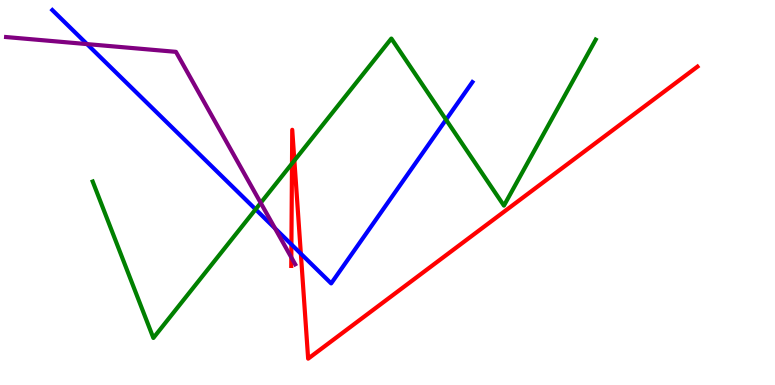[{'lines': ['blue', 'red'], 'intersections': [{'x': 3.76, 'y': 3.65}, {'x': 3.88, 'y': 3.41}]}, {'lines': ['green', 'red'], 'intersections': [{'x': 3.77, 'y': 5.75}, {'x': 3.8, 'y': 5.83}]}, {'lines': ['purple', 'red'], 'intersections': [{'x': 3.76, 'y': 3.31}]}, {'lines': ['blue', 'green'], 'intersections': [{'x': 3.3, 'y': 4.56}, {'x': 5.76, 'y': 6.89}]}, {'lines': ['blue', 'purple'], 'intersections': [{'x': 1.12, 'y': 8.85}, {'x': 3.55, 'y': 4.07}]}, {'lines': ['green', 'purple'], 'intersections': [{'x': 3.36, 'y': 4.73}]}]